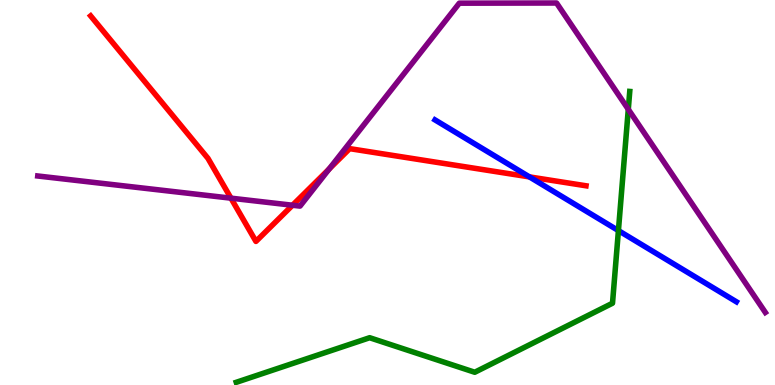[{'lines': ['blue', 'red'], 'intersections': [{'x': 6.83, 'y': 5.41}]}, {'lines': ['green', 'red'], 'intersections': []}, {'lines': ['purple', 'red'], 'intersections': [{'x': 2.98, 'y': 4.85}, {'x': 3.77, 'y': 4.67}, {'x': 4.25, 'y': 5.61}]}, {'lines': ['blue', 'green'], 'intersections': [{'x': 7.98, 'y': 4.01}]}, {'lines': ['blue', 'purple'], 'intersections': []}, {'lines': ['green', 'purple'], 'intersections': [{'x': 8.11, 'y': 7.16}]}]